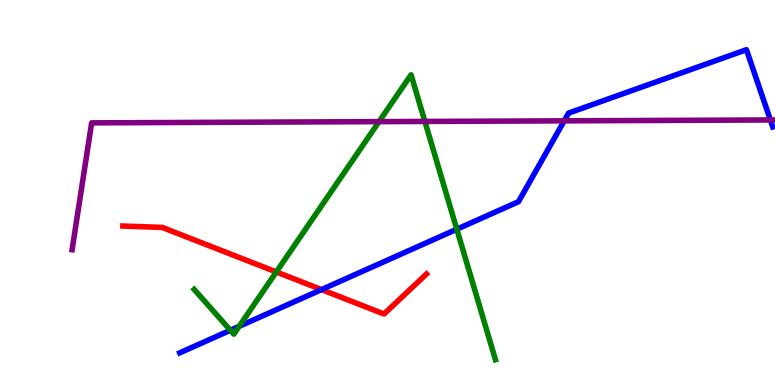[{'lines': ['blue', 'red'], 'intersections': [{'x': 4.15, 'y': 2.48}]}, {'lines': ['green', 'red'], 'intersections': [{'x': 3.57, 'y': 2.94}]}, {'lines': ['purple', 'red'], 'intersections': []}, {'lines': ['blue', 'green'], 'intersections': [{'x': 2.97, 'y': 1.42}, {'x': 3.09, 'y': 1.52}, {'x': 5.89, 'y': 4.05}]}, {'lines': ['blue', 'purple'], 'intersections': [{'x': 7.28, 'y': 6.86}, {'x': 9.94, 'y': 6.88}]}, {'lines': ['green', 'purple'], 'intersections': [{'x': 4.89, 'y': 6.84}, {'x': 5.48, 'y': 6.85}]}]